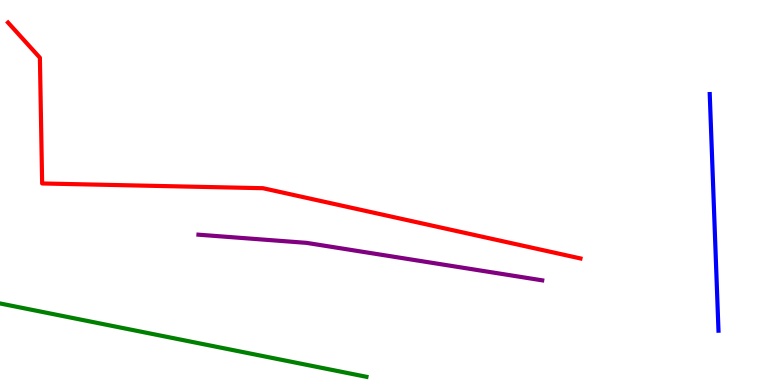[{'lines': ['blue', 'red'], 'intersections': []}, {'lines': ['green', 'red'], 'intersections': []}, {'lines': ['purple', 'red'], 'intersections': []}, {'lines': ['blue', 'green'], 'intersections': []}, {'lines': ['blue', 'purple'], 'intersections': []}, {'lines': ['green', 'purple'], 'intersections': []}]